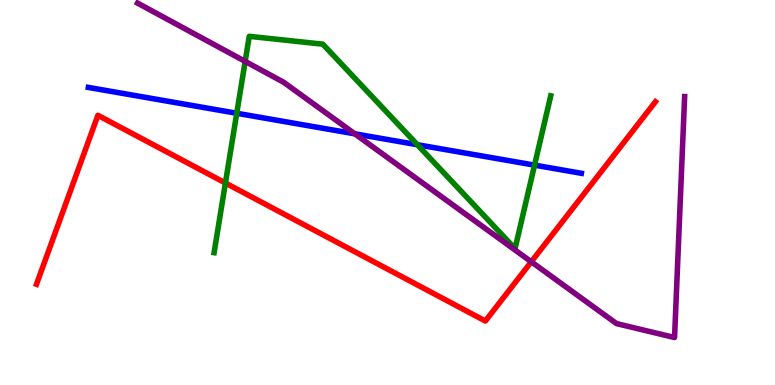[{'lines': ['blue', 'red'], 'intersections': []}, {'lines': ['green', 'red'], 'intersections': [{'x': 2.91, 'y': 5.25}]}, {'lines': ['purple', 'red'], 'intersections': [{'x': 6.86, 'y': 3.2}]}, {'lines': ['blue', 'green'], 'intersections': [{'x': 3.05, 'y': 7.06}, {'x': 5.39, 'y': 6.24}, {'x': 6.9, 'y': 5.71}]}, {'lines': ['blue', 'purple'], 'intersections': [{'x': 4.58, 'y': 6.52}]}, {'lines': ['green', 'purple'], 'intersections': [{'x': 3.16, 'y': 8.41}]}]